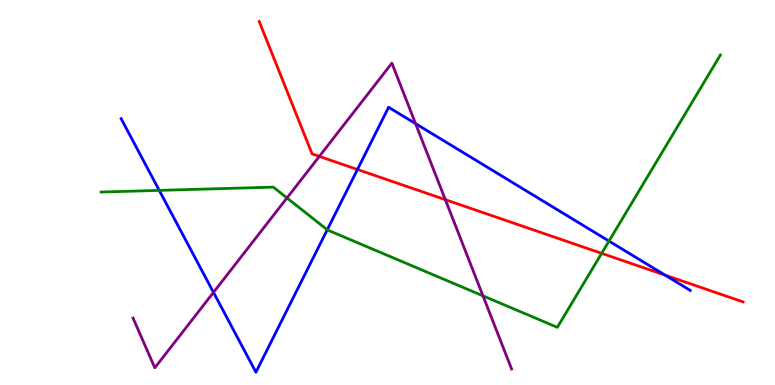[{'lines': ['blue', 'red'], 'intersections': [{'x': 4.61, 'y': 5.6}, {'x': 8.58, 'y': 2.85}]}, {'lines': ['green', 'red'], 'intersections': [{'x': 7.76, 'y': 3.42}]}, {'lines': ['purple', 'red'], 'intersections': [{'x': 4.12, 'y': 5.94}, {'x': 5.75, 'y': 4.81}]}, {'lines': ['blue', 'green'], 'intersections': [{'x': 2.05, 'y': 5.05}, {'x': 4.22, 'y': 4.03}, {'x': 7.86, 'y': 3.74}]}, {'lines': ['blue', 'purple'], 'intersections': [{'x': 2.75, 'y': 2.41}, {'x': 5.36, 'y': 6.79}]}, {'lines': ['green', 'purple'], 'intersections': [{'x': 3.7, 'y': 4.86}, {'x': 6.23, 'y': 2.32}]}]